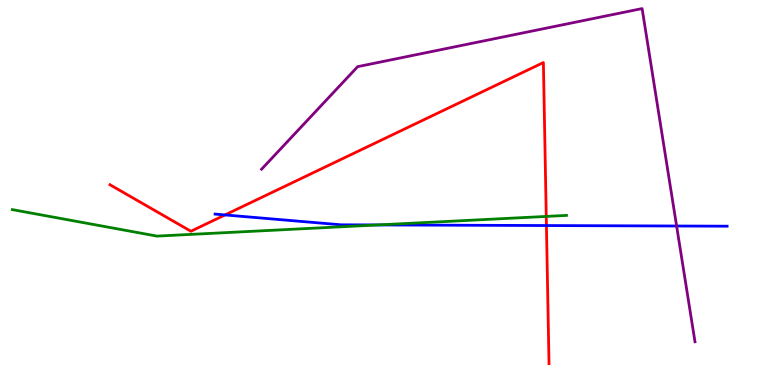[{'lines': ['blue', 'red'], 'intersections': [{'x': 2.9, 'y': 4.42}, {'x': 7.05, 'y': 4.14}]}, {'lines': ['green', 'red'], 'intersections': [{'x': 7.05, 'y': 4.38}]}, {'lines': ['purple', 'red'], 'intersections': []}, {'lines': ['blue', 'green'], 'intersections': [{'x': 4.88, 'y': 4.16}]}, {'lines': ['blue', 'purple'], 'intersections': [{'x': 8.73, 'y': 4.13}]}, {'lines': ['green', 'purple'], 'intersections': []}]